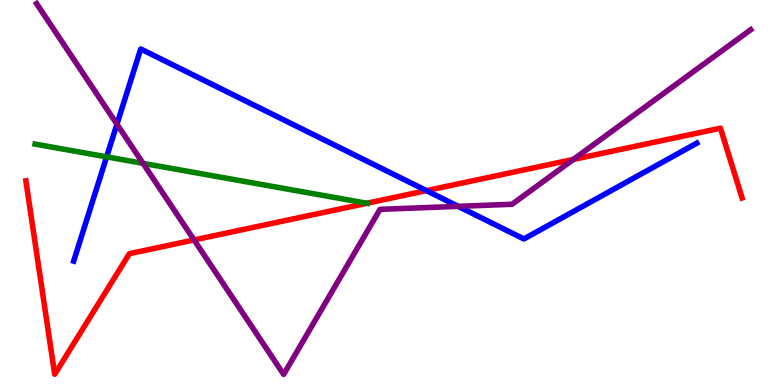[{'lines': ['blue', 'red'], 'intersections': [{'x': 5.5, 'y': 5.05}]}, {'lines': ['green', 'red'], 'intersections': [{'x': 4.73, 'y': 4.72}]}, {'lines': ['purple', 'red'], 'intersections': [{'x': 2.5, 'y': 3.77}, {'x': 7.4, 'y': 5.86}]}, {'lines': ['blue', 'green'], 'intersections': [{'x': 1.38, 'y': 5.93}]}, {'lines': ['blue', 'purple'], 'intersections': [{'x': 1.51, 'y': 6.77}, {'x': 5.91, 'y': 4.64}]}, {'lines': ['green', 'purple'], 'intersections': [{'x': 1.85, 'y': 5.76}]}]